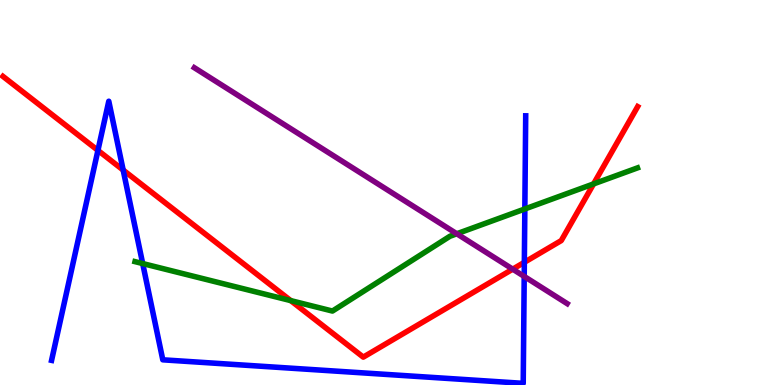[{'lines': ['blue', 'red'], 'intersections': [{'x': 1.26, 'y': 6.09}, {'x': 1.59, 'y': 5.58}, {'x': 6.77, 'y': 3.19}]}, {'lines': ['green', 'red'], 'intersections': [{'x': 3.75, 'y': 2.19}, {'x': 7.66, 'y': 5.22}]}, {'lines': ['purple', 'red'], 'intersections': [{'x': 6.62, 'y': 3.01}]}, {'lines': ['blue', 'green'], 'intersections': [{'x': 1.84, 'y': 3.15}, {'x': 6.77, 'y': 4.57}]}, {'lines': ['blue', 'purple'], 'intersections': [{'x': 6.76, 'y': 2.82}]}, {'lines': ['green', 'purple'], 'intersections': [{'x': 5.89, 'y': 3.93}]}]